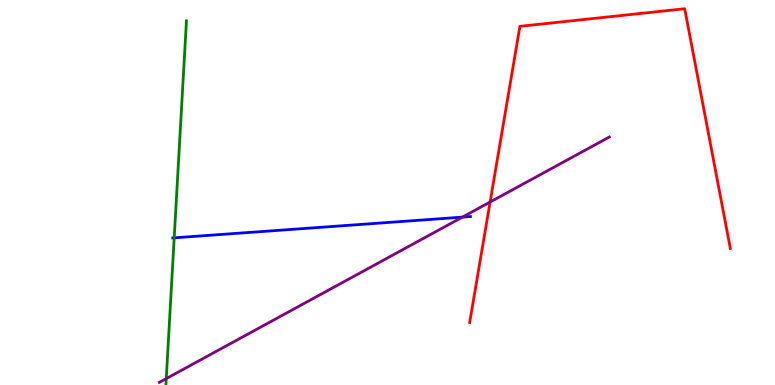[{'lines': ['blue', 'red'], 'intersections': []}, {'lines': ['green', 'red'], 'intersections': []}, {'lines': ['purple', 'red'], 'intersections': [{'x': 6.32, 'y': 4.75}]}, {'lines': ['blue', 'green'], 'intersections': [{'x': 2.25, 'y': 3.82}]}, {'lines': ['blue', 'purple'], 'intersections': [{'x': 5.97, 'y': 4.36}]}, {'lines': ['green', 'purple'], 'intersections': [{'x': 2.15, 'y': 0.166}]}]